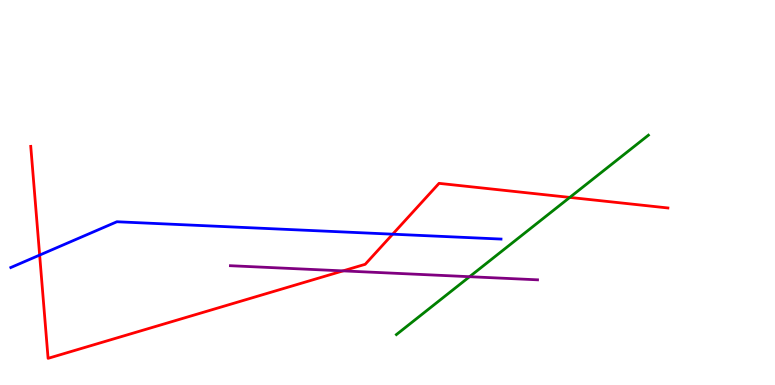[{'lines': ['blue', 'red'], 'intersections': [{'x': 0.512, 'y': 3.37}, {'x': 5.07, 'y': 3.92}]}, {'lines': ['green', 'red'], 'intersections': [{'x': 7.35, 'y': 4.87}]}, {'lines': ['purple', 'red'], 'intersections': [{'x': 4.43, 'y': 2.96}]}, {'lines': ['blue', 'green'], 'intersections': []}, {'lines': ['blue', 'purple'], 'intersections': []}, {'lines': ['green', 'purple'], 'intersections': [{'x': 6.06, 'y': 2.81}]}]